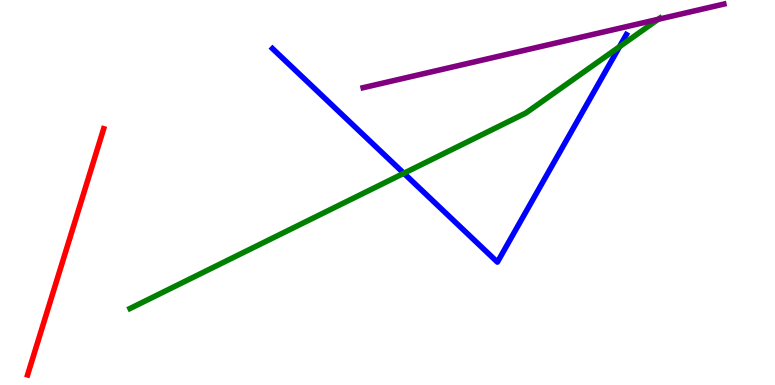[{'lines': ['blue', 'red'], 'intersections': []}, {'lines': ['green', 'red'], 'intersections': []}, {'lines': ['purple', 'red'], 'intersections': []}, {'lines': ['blue', 'green'], 'intersections': [{'x': 5.21, 'y': 5.5}, {'x': 7.99, 'y': 8.79}]}, {'lines': ['blue', 'purple'], 'intersections': []}, {'lines': ['green', 'purple'], 'intersections': [{'x': 8.49, 'y': 9.5}]}]